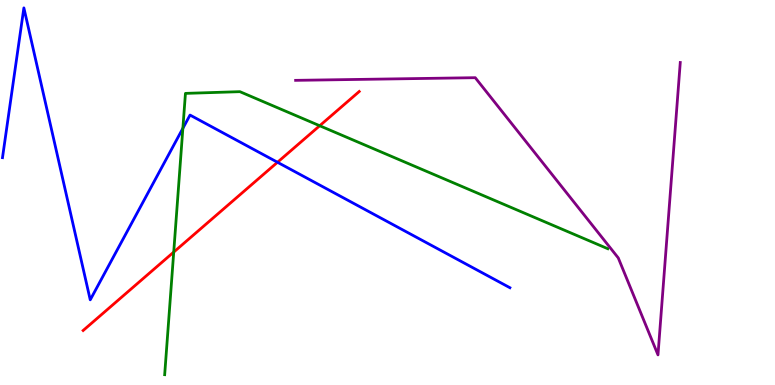[{'lines': ['blue', 'red'], 'intersections': [{'x': 3.58, 'y': 5.79}]}, {'lines': ['green', 'red'], 'intersections': [{'x': 2.24, 'y': 3.45}, {'x': 4.13, 'y': 6.73}]}, {'lines': ['purple', 'red'], 'intersections': []}, {'lines': ['blue', 'green'], 'intersections': [{'x': 2.36, 'y': 6.67}]}, {'lines': ['blue', 'purple'], 'intersections': []}, {'lines': ['green', 'purple'], 'intersections': []}]